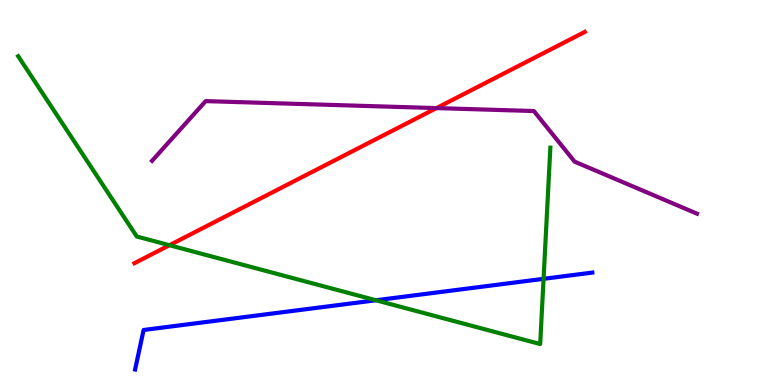[{'lines': ['blue', 'red'], 'intersections': []}, {'lines': ['green', 'red'], 'intersections': [{'x': 2.19, 'y': 3.63}]}, {'lines': ['purple', 'red'], 'intersections': [{'x': 5.63, 'y': 7.19}]}, {'lines': ['blue', 'green'], 'intersections': [{'x': 4.85, 'y': 2.2}, {'x': 7.01, 'y': 2.76}]}, {'lines': ['blue', 'purple'], 'intersections': []}, {'lines': ['green', 'purple'], 'intersections': []}]